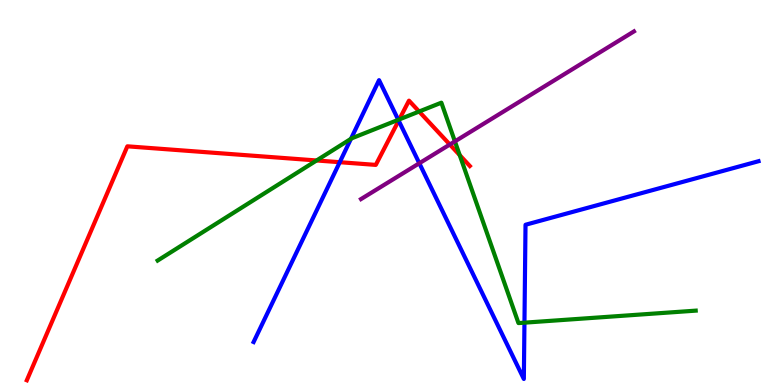[{'lines': ['blue', 'red'], 'intersections': [{'x': 4.38, 'y': 5.79}, {'x': 5.14, 'y': 6.87}]}, {'lines': ['green', 'red'], 'intersections': [{'x': 4.08, 'y': 5.83}, {'x': 5.15, 'y': 6.9}, {'x': 5.41, 'y': 7.1}, {'x': 5.93, 'y': 5.97}]}, {'lines': ['purple', 'red'], 'intersections': [{'x': 5.8, 'y': 6.25}]}, {'lines': ['blue', 'green'], 'intersections': [{'x': 4.53, 'y': 6.39}, {'x': 5.14, 'y': 6.89}, {'x': 6.77, 'y': 1.62}]}, {'lines': ['blue', 'purple'], 'intersections': [{'x': 5.41, 'y': 5.76}]}, {'lines': ['green', 'purple'], 'intersections': [{'x': 5.87, 'y': 6.33}]}]